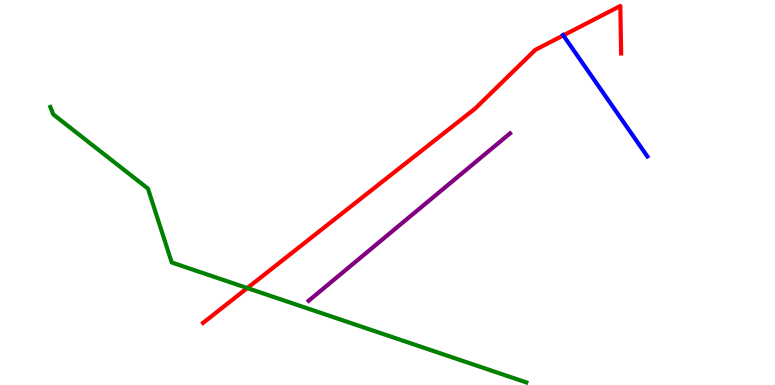[{'lines': ['blue', 'red'], 'intersections': [{'x': 7.27, 'y': 9.08}]}, {'lines': ['green', 'red'], 'intersections': [{'x': 3.19, 'y': 2.52}]}, {'lines': ['purple', 'red'], 'intersections': []}, {'lines': ['blue', 'green'], 'intersections': []}, {'lines': ['blue', 'purple'], 'intersections': []}, {'lines': ['green', 'purple'], 'intersections': []}]